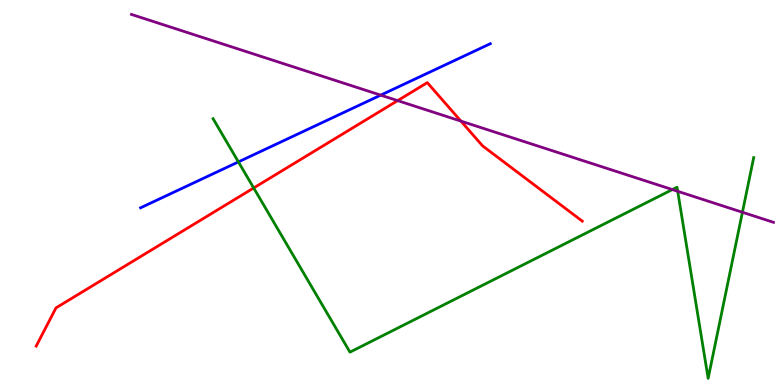[{'lines': ['blue', 'red'], 'intersections': []}, {'lines': ['green', 'red'], 'intersections': [{'x': 3.27, 'y': 5.12}]}, {'lines': ['purple', 'red'], 'intersections': [{'x': 5.13, 'y': 7.39}, {'x': 5.95, 'y': 6.85}]}, {'lines': ['blue', 'green'], 'intersections': [{'x': 3.08, 'y': 5.79}]}, {'lines': ['blue', 'purple'], 'intersections': [{'x': 4.91, 'y': 7.53}]}, {'lines': ['green', 'purple'], 'intersections': [{'x': 8.68, 'y': 5.08}, {'x': 8.74, 'y': 5.03}, {'x': 9.58, 'y': 4.49}]}]